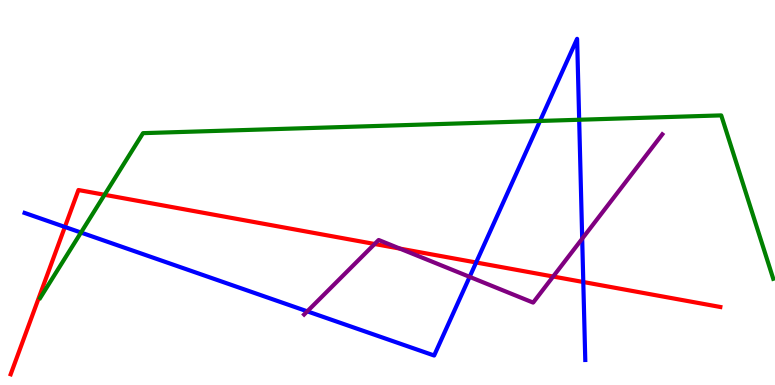[{'lines': ['blue', 'red'], 'intersections': [{'x': 0.837, 'y': 4.11}, {'x': 6.14, 'y': 3.18}, {'x': 7.53, 'y': 2.67}]}, {'lines': ['green', 'red'], 'intersections': [{'x': 1.35, 'y': 4.94}]}, {'lines': ['purple', 'red'], 'intersections': [{'x': 4.83, 'y': 3.66}, {'x': 5.16, 'y': 3.54}, {'x': 7.14, 'y': 2.82}]}, {'lines': ['blue', 'green'], 'intersections': [{'x': 1.05, 'y': 3.96}, {'x': 6.97, 'y': 6.86}, {'x': 7.47, 'y': 6.89}]}, {'lines': ['blue', 'purple'], 'intersections': [{'x': 3.96, 'y': 1.91}, {'x': 6.06, 'y': 2.81}, {'x': 7.51, 'y': 3.8}]}, {'lines': ['green', 'purple'], 'intersections': []}]